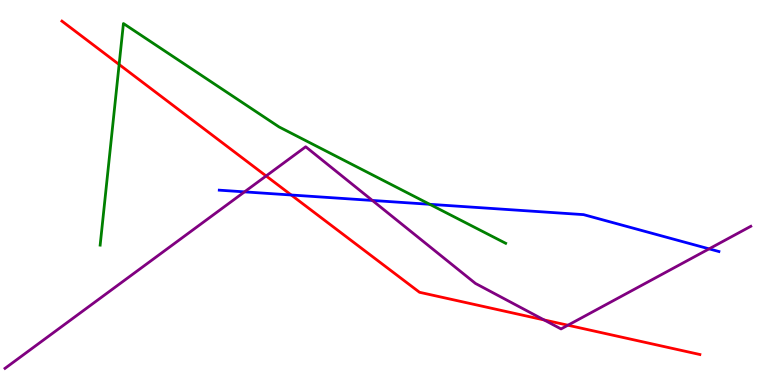[{'lines': ['blue', 'red'], 'intersections': [{'x': 3.76, 'y': 4.94}]}, {'lines': ['green', 'red'], 'intersections': [{'x': 1.54, 'y': 8.32}]}, {'lines': ['purple', 'red'], 'intersections': [{'x': 3.43, 'y': 5.43}, {'x': 7.02, 'y': 1.69}, {'x': 7.33, 'y': 1.55}]}, {'lines': ['blue', 'green'], 'intersections': [{'x': 5.55, 'y': 4.69}]}, {'lines': ['blue', 'purple'], 'intersections': [{'x': 3.16, 'y': 5.02}, {'x': 4.8, 'y': 4.79}, {'x': 9.15, 'y': 3.54}]}, {'lines': ['green', 'purple'], 'intersections': []}]